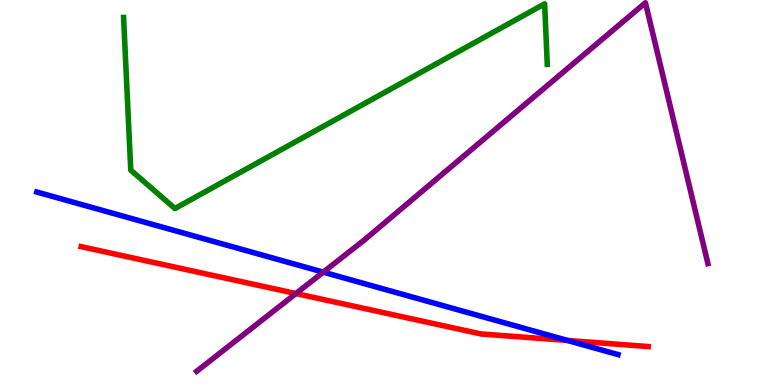[{'lines': ['blue', 'red'], 'intersections': [{'x': 7.32, 'y': 1.16}]}, {'lines': ['green', 'red'], 'intersections': []}, {'lines': ['purple', 'red'], 'intersections': [{'x': 3.82, 'y': 2.38}]}, {'lines': ['blue', 'green'], 'intersections': []}, {'lines': ['blue', 'purple'], 'intersections': [{'x': 4.17, 'y': 2.93}]}, {'lines': ['green', 'purple'], 'intersections': []}]